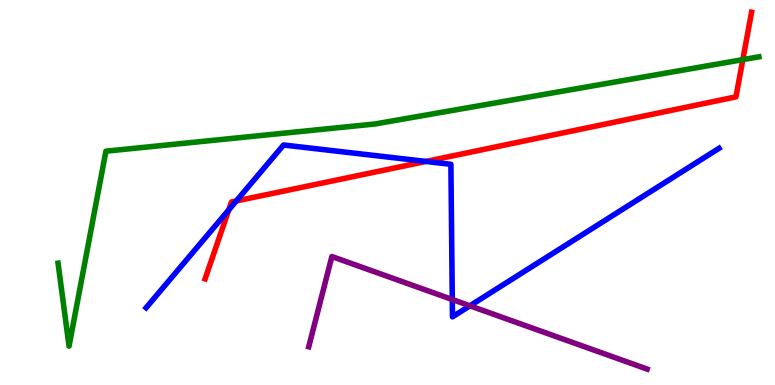[{'lines': ['blue', 'red'], 'intersections': [{'x': 2.95, 'y': 4.55}, {'x': 3.05, 'y': 4.78}, {'x': 5.5, 'y': 5.81}]}, {'lines': ['green', 'red'], 'intersections': [{'x': 9.58, 'y': 8.45}]}, {'lines': ['purple', 'red'], 'intersections': []}, {'lines': ['blue', 'green'], 'intersections': []}, {'lines': ['blue', 'purple'], 'intersections': [{'x': 5.84, 'y': 2.22}, {'x': 6.06, 'y': 2.06}]}, {'lines': ['green', 'purple'], 'intersections': []}]